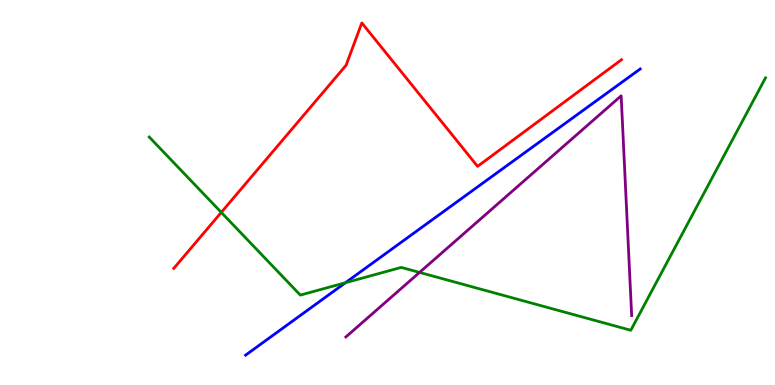[{'lines': ['blue', 'red'], 'intersections': []}, {'lines': ['green', 'red'], 'intersections': [{'x': 2.86, 'y': 4.48}]}, {'lines': ['purple', 'red'], 'intersections': []}, {'lines': ['blue', 'green'], 'intersections': [{'x': 4.46, 'y': 2.66}]}, {'lines': ['blue', 'purple'], 'intersections': []}, {'lines': ['green', 'purple'], 'intersections': [{'x': 5.41, 'y': 2.92}]}]